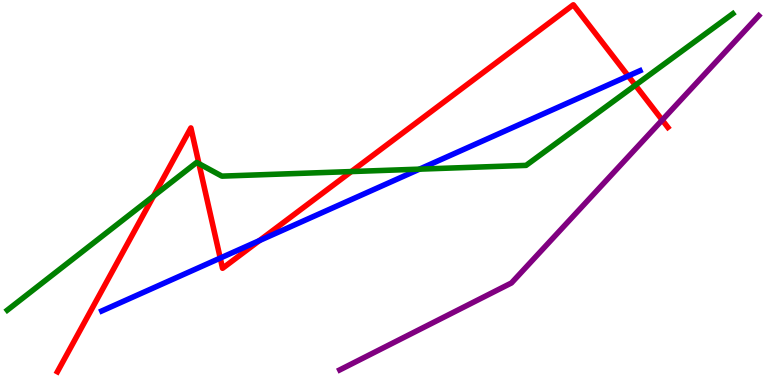[{'lines': ['blue', 'red'], 'intersections': [{'x': 2.84, 'y': 3.3}, {'x': 3.35, 'y': 3.75}, {'x': 8.11, 'y': 8.03}]}, {'lines': ['green', 'red'], 'intersections': [{'x': 1.98, 'y': 4.91}, {'x': 2.57, 'y': 5.75}, {'x': 4.53, 'y': 5.54}, {'x': 8.2, 'y': 7.79}]}, {'lines': ['purple', 'red'], 'intersections': [{'x': 8.54, 'y': 6.88}]}, {'lines': ['blue', 'green'], 'intersections': [{'x': 5.41, 'y': 5.61}]}, {'lines': ['blue', 'purple'], 'intersections': []}, {'lines': ['green', 'purple'], 'intersections': []}]